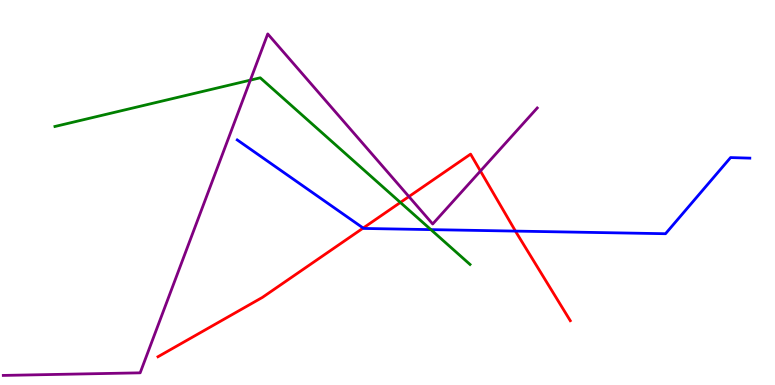[{'lines': ['blue', 'red'], 'intersections': [{'x': 4.69, 'y': 4.08}, {'x': 6.65, 'y': 4.0}]}, {'lines': ['green', 'red'], 'intersections': [{'x': 5.17, 'y': 4.74}]}, {'lines': ['purple', 'red'], 'intersections': [{'x': 5.28, 'y': 4.89}, {'x': 6.2, 'y': 5.56}]}, {'lines': ['blue', 'green'], 'intersections': [{'x': 5.56, 'y': 4.04}]}, {'lines': ['blue', 'purple'], 'intersections': []}, {'lines': ['green', 'purple'], 'intersections': [{'x': 3.23, 'y': 7.92}]}]